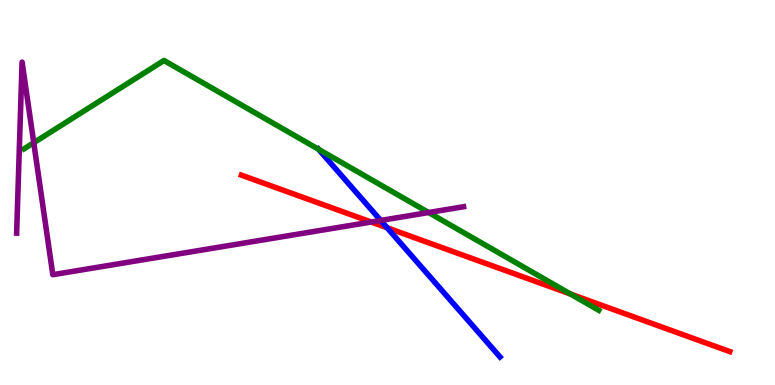[{'lines': ['blue', 'red'], 'intersections': [{'x': 5.0, 'y': 4.08}]}, {'lines': ['green', 'red'], 'intersections': [{'x': 7.36, 'y': 2.36}]}, {'lines': ['purple', 'red'], 'intersections': [{'x': 4.79, 'y': 4.23}]}, {'lines': ['blue', 'green'], 'intersections': [{'x': 4.11, 'y': 6.12}]}, {'lines': ['blue', 'purple'], 'intersections': [{'x': 4.91, 'y': 4.27}]}, {'lines': ['green', 'purple'], 'intersections': [{'x': 0.435, 'y': 6.29}, {'x': 5.53, 'y': 4.48}]}]